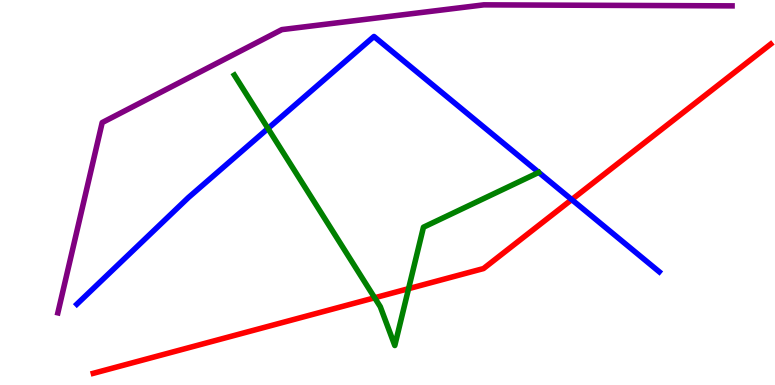[{'lines': ['blue', 'red'], 'intersections': [{'x': 7.38, 'y': 4.82}]}, {'lines': ['green', 'red'], 'intersections': [{'x': 4.83, 'y': 2.27}, {'x': 5.27, 'y': 2.5}]}, {'lines': ['purple', 'red'], 'intersections': []}, {'lines': ['blue', 'green'], 'intersections': [{'x': 3.46, 'y': 6.66}]}, {'lines': ['blue', 'purple'], 'intersections': []}, {'lines': ['green', 'purple'], 'intersections': []}]